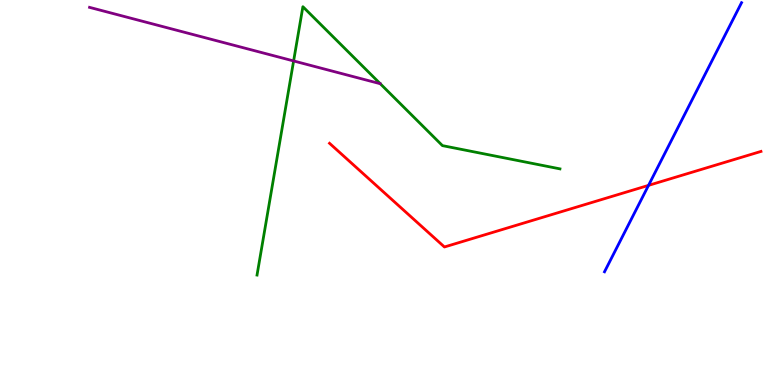[{'lines': ['blue', 'red'], 'intersections': [{'x': 8.37, 'y': 5.19}]}, {'lines': ['green', 'red'], 'intersections': []}, {'lines': ['purple', 'red'], 'intersections': []}, {'lines': ['blue', 'green'], 'intersections': []}, {'lines': ['blue', 'purple'], 'intersections': []}, {'lines': ['green', 'purple'], 'intersections': [{'x': 3.79, 'y': 8.42}]}]